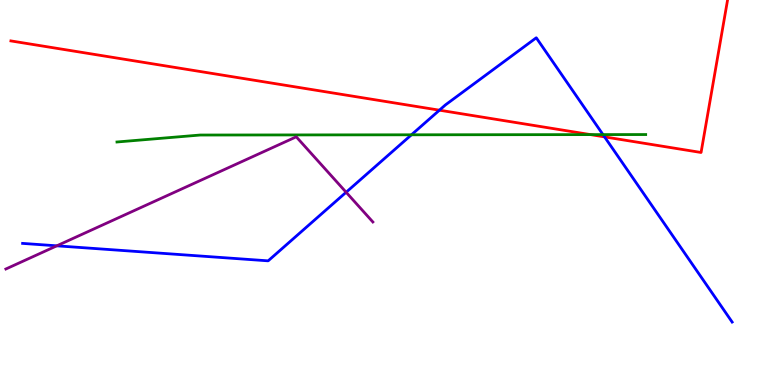[{'lines': ['blue', 'red'], 'intersections': [{'x': 5.67, 'y': 7.14}, {'x': 7.8, 'y': 6.44}]}, {'lines': ['green', 'red'], 'intersections': [{'x': 7.62, 'y': 6.5}]}, {'lines': ['purple', 'red'], 'intersections': []}, {'lines': ['blue', 'green'], 'intersections': [{'x': 5.31, 'y': 6.5}, {'x': 7.78, 'y': 6.5}]}, {'lines': ['blue', 'purple'], 'intersections': [{'x': 0.733, 'y': 3.62}, {'x': 4.47, 'y': 5.01}]}, {'lines': ['green', 'purple'], 'intersections': []}]